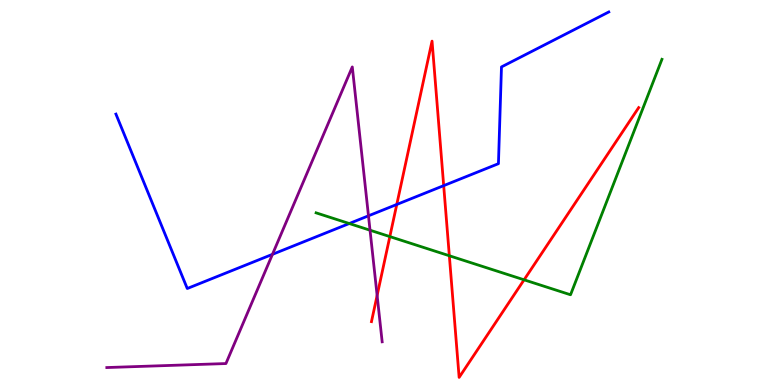[{'lines': ['blue', 'red'], 'intersections': [{'x': 5.12, 'y': 4.69}, {'x': 5.73, 'y': 5.18}]}, {'lines': ['green', 'red'], 'intersections': [{'x': 5.03, 'y': 3.85}, {'x': 5.8, 'y': 3.36}, {'x': 6.76, 'y': 2.73}]}, {'lines': ['purple', 'red'], 'intersections': [{'x': 4.87, 'y': 2.33}]}, {'lines': ['blue', 'green'], 'intersections': [{'x': 4.51, 'y': 4.19}]}, {'lines': ['blue', 'purple'], 'intersections': [{'x': 3.52, 'y': 3.39}, {'x': 4.75, 'y': 4.39}]}, {'lines': ['green', 'purple'], 'intersections': [{'x': 4.77, 'y': 4.02}]}]